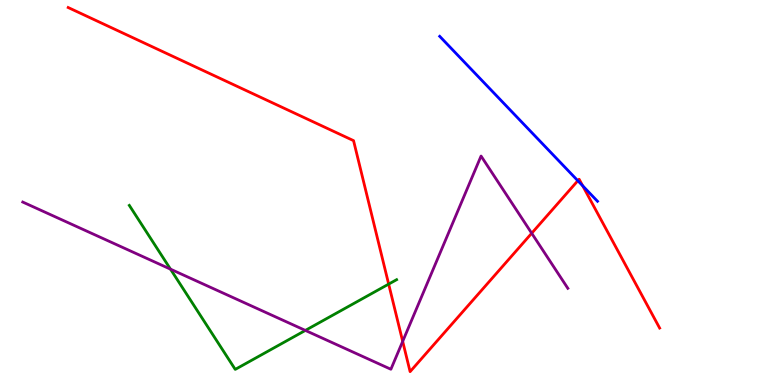[{'lines': ['blue', 'red'], 'intersections': [{'x': 7.46, 'y': 5.31}, {'x': 7.52, 'y': 5.17}]}, {'lines': ['green', 'red'], 'intersections': [{'x': 5.02, 'y': 2.62}]}, {'lines': ['purple', 'red'], 'intersections': [{'x': 5.2, 'y': 1.13}, {'x': 6.86, 'y': 3.94}]}, {'lines': ['blue', 'green'], 'intersections': []}, {'lines': ['blue', 'purple'], 'intersections': []}, {'lines': ['green', 'purple'], 'intersections': [{'x': 2.2, 'y': 3.01}, {'x': 3.94, 'y': 1.42}]}]